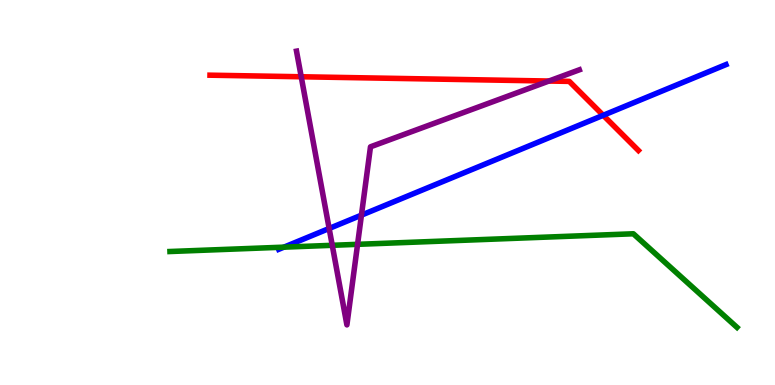[{'lines': ['blue', 'red'], 'intersections': [{'x': 7.78, 'y': 7.01}]}, {'lines': ['green', 'red'], 'intersections': []}, {'lines': ['purple', 'red'], 'intersections': [{'x': 3.89, 'y': 8.01}, {'x': 7.08, 'y': 7.9}]}, {'lines': ['blue', 'green'], 'intersections': [{'x': 3.66, 'y': 3.58}]}, {'lines': ['blue', 'purple'], 'intersections': [{'x': 4.25, 'y': 4.07}, {'x': 4.66, 'y': 4.41}]}, {'lines': ['green', 'purple'], 'intersections': [{'x': 4.29, 'y': 3.63}, {'x': 4.61, 'y': 3.65}]}]